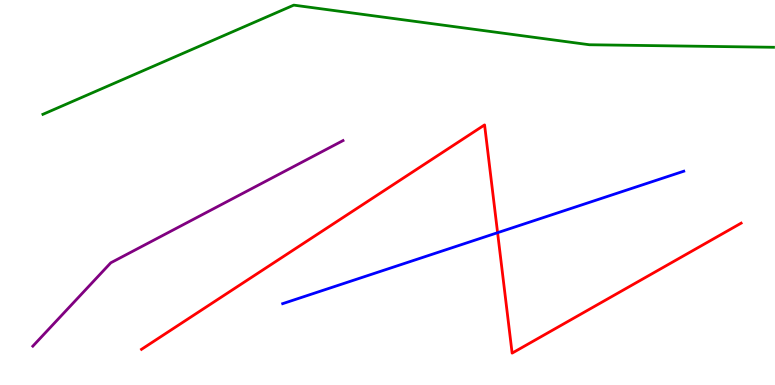[{'lines': ['blue', 'red'], 'intersections': [{'x': 6.42, 'y': 3.96}]}, {'lines': ['green', 'red'], 'intersections': []}, {'lines': ['purple', 'red'], 'intersections': []}, {'lines': ['blue', 'green'], 'intersections': []}, {'lines': ['blue', 'purple'], 'intersections': []}, {'lines': ['green', 'purple'], 'intersections': []}]